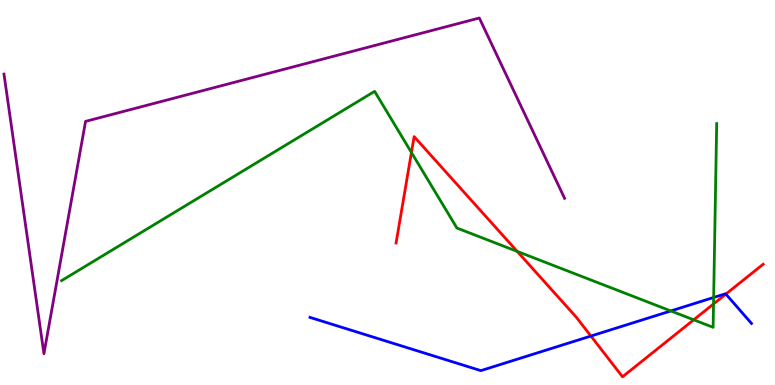[{'lines': ['blue', 'red'], 'intersections': [{'x': 7.62, 'y': 1.27}, {'x': 9.37, 'y': 2.36}]}, {'lines': ['green', 'red'], 'intersections': [{'x': 5.31, 'y': 6.04}, {'x': 6.67, 'y': 3.47}, {'x': 8.95, 'y': 1.69}, {'x': 9.21, 'y': 2.11}]}, {'lines': ['purple', 'red'], 'intersections': []}, {'lines': ['blue', 'green'], 'intersections': [{'x': 8.66, 'y': 1.92}, {'x': 9.21, 'y': 2.27}]}, {'lines': ['blue', 'purple'], 'intersections': []}, {'lines': ['green', 'purple'], 'intersections': []}]